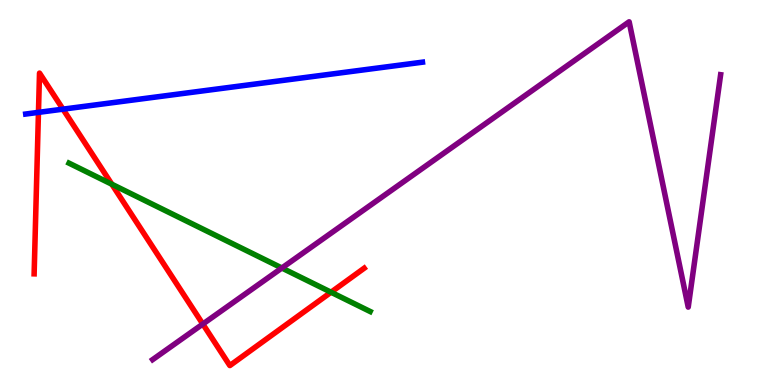[{'lines': ['blue', 'red'], 'intersections': [{'x': 0.496, 'y': 7.08}, {'x': 0.813, 'y': 7.16}]}, {'lines': ['green', 'red'], 'intersections': [{'x': 1.44, 'y': 5.21}, {'x': 4.27, 'y': 2.41}]}, {'lines': ['purple', 'red'], 'intersections': [{'x': 2.62, 'y': 1.58}]}, {'lines': ['blue', 'green'], 'intersections': []}, {'lines': ['blue', 'purple'], 'intersections': []}, {'lines': ['green', 'purple'], 'intersections': [{'x': 3.64, 'y': 3.04}]}]